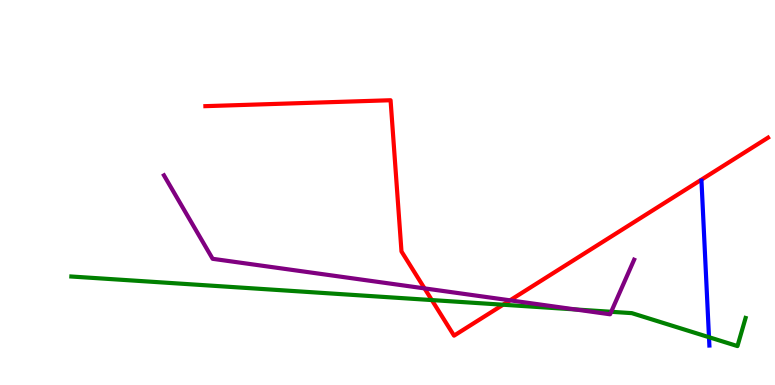[{'lines': ['blue', 'red'], 'intersections': []}, {'lines': ['green', 'red'], 'intersections': [{'x': 5.57, 'y': 2.21}, {'x': 6.49, 'y': 2.09}]}, {'lines': ['purple', 'red'], 'intersections': [{'x': 5.48, 'y': 2.51}, {'x': 6.58, 'y': 2.2}]}, {'lines': ['blue', 'green'], 'intersections': [{'x': 9.15, 'y': 1.24}]}, {'lines': ['blue', 'purple'], 'intersections': []}, {'lines': ['green', 'purple'], 'intersections': [{'x': 7.42, 'y': 1.96}, {'x': 7.89, 'y': 1.9}]}]